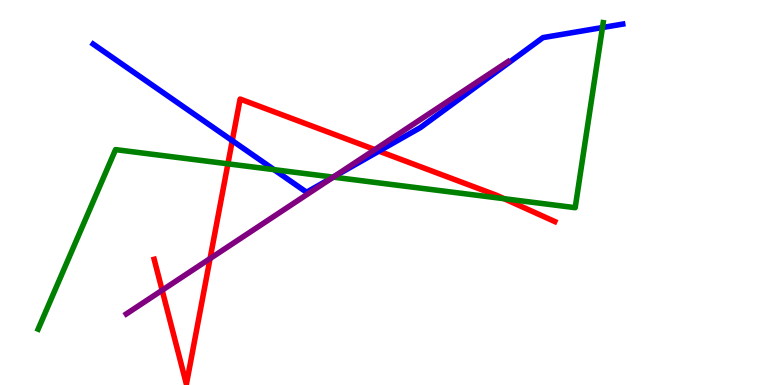[{'lines': ['blue', 'red'], 'intersections': [{'x': 3.0, 'y': 6.35}, {'x': 4.89, 'y': 6.07}]}, {'lines': ['green', 'red'], 'intersections': [{'x': 2.94, 'y': 5.74}, {'x': 6.51, 'y': 4.84}]}, {'lines': ['purple', 'red'], 'intersections': [{'x': 2.09, 'y': 2.46}, {'x': 2.71, 'y': 3.28}, {'x': 4.84, 'y': 6.11}]}, {'lines': ['blue', 'green'], 'intersections': [{'x': 3.54, 'y': 5.59}, {'x': 4.3, 'y': 5.4}, {'x': 7.77, 'y': 9.29}]}, {'lines': ['blue', 'purple'], 'intersections': [{'x': 4.31, 'y': 5.41}]}, {'lines': ['green', 'purple'], 'intersections': [{'x': 4.3, 'y': 5.4}]}]